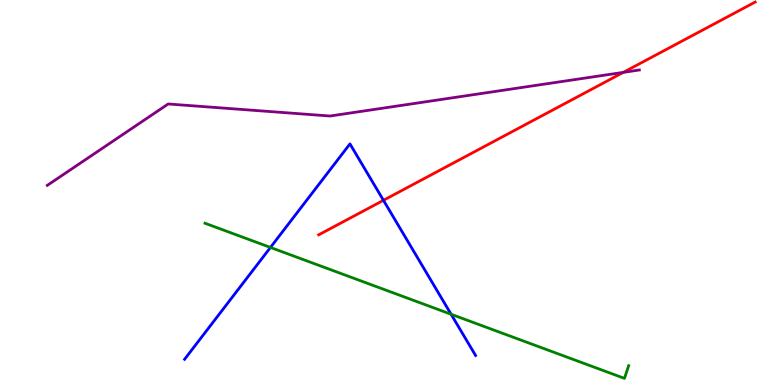[{'lines': ['blue', 'red'], 'intersections': [{'x': 4.95, 'y': 4.8}]}, {'lines': ['green', 'red'], 'intersections': []}, {'lines': ['purple', 'red'], 'intersections': [{'x': 8.04, 'y': 8.12}]}, {'lines': ['blue', 'green'], 'intersections': [{'x': 3.49, 'y': 3.57}, {'x': 5.82, 'y': 1.84}]}, {'lines': ['blue', 'purple'], 'intersections': []}, {'lines': ['green', 'purple'], 'intersections': []}]